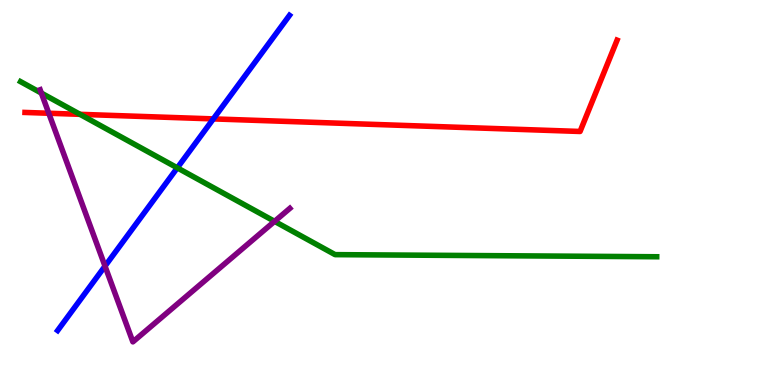[{'lines': ['blue', 'red'], 'intersections': [{'x': 2.75, 'y': 6.91}]}, {'lines': ['green', 'red'], 'intersections': [{'x': 1.03, 'y': 7.03}]}, {'lines': ['purple', 'red'], 'intersections': [{'x': 0.629, 'y': 7.06}]}, {'lines': ['blue', 'green'], 'intersections': [{'x': 2.29, 'y': 5.64}]}, {'lines': ['blue', 'purple'], 'intersections': [{'x': 1.36, 'y': 3.09}]}, {'lines': ['green', 'purple'], 'intersections': [{'x': 0.534, 'y': 7.58}, {'x': 3.54, 'y': 4.25}]}]